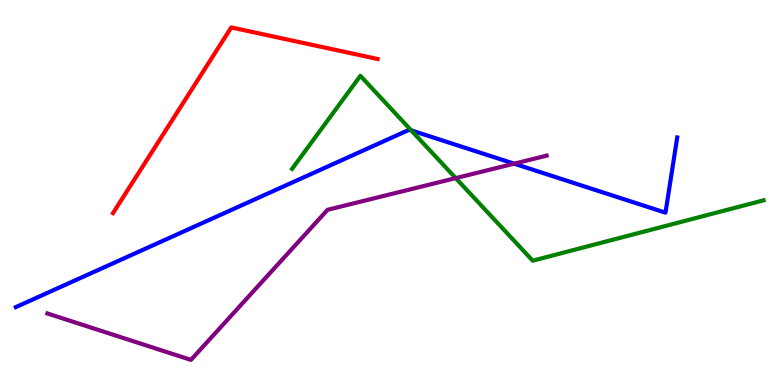[{'lines': ['blue', 'red'], 'intersections': []}, {'lines': ['green', 'red'], 'intersections': []}, {'lines': ['purple', 'red'], 'intersections': []}, {'lines': ['blue', 'green'], 'intersections': [{'x': 5.31, 'y': 6.61}]}, {'lines': ['blue', 'purple'], 'intersections': [{'x': 6.63, 'y': 5.75}]}, {'lines': ['green', 'purple'], 'intersections': [{'x': 5.88, 'y': 5.37}]}]